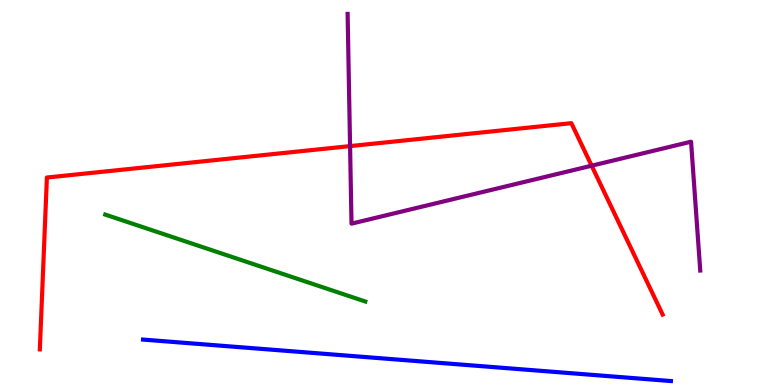[{'lines': ['blue', 'red'], 'intersections': []}, {'lines': ['green', 'red'], 'intersections': []}, {'lines': ['purple', 'red'], 'intersections': [{'x': 4.52, 'y': 6.21}, {'x': 7.63, 'y': 5.7}]}, {'lines': ['blue', 'green'], 'intersections': []}, {'lines': ['blue', 'purple'], 'intersections': []}, {'lines': ['green', 'purple'], 'intersections': []}]